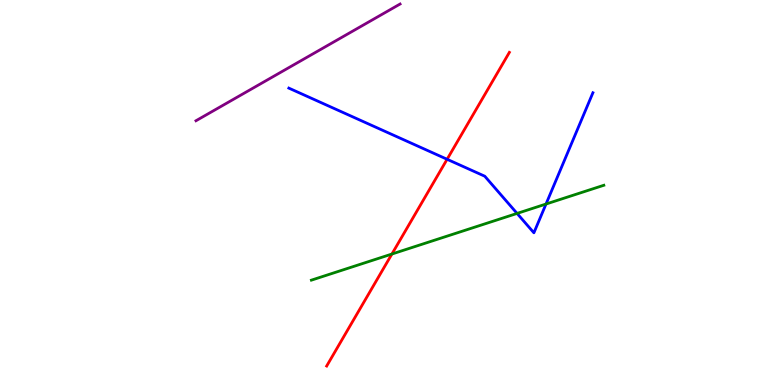[{'lines': ['blue', 'red'], 'intersections': [{'x': 5.77, 'y': 5.86}]}, {'lines': ['green', 'red'], 'intersections': [{'x': 5.06, 'y': 3.4}]}, {'lines': ['purple', 'red'], 'intersections': []}, {'lines': ['blue', 'green'], 'intersections': [{'x': 6.67, 'y': 4.46}, {'x': 7.05, 'y': 4.7}]}, {'lines': ['blue', 'purple'], 'intersections': []}, {'lines': ['green', 'purple'], 'intersections': []}]